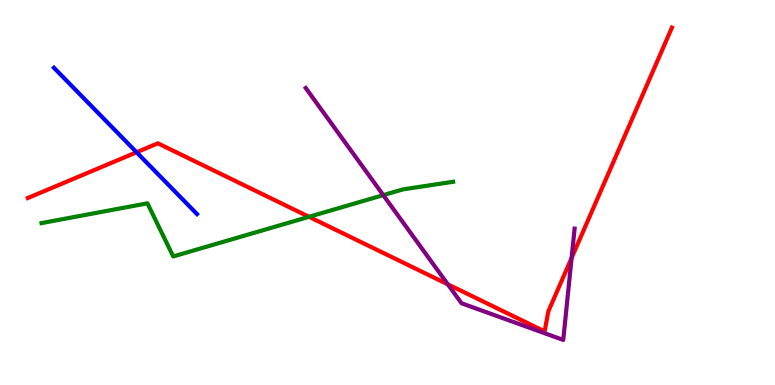[{'lines': ['blue', 'red'], 'intersections': [{'x': 1.76, 'y': 6.04}]}, {'lines': ['green', 'red'], 'intersections': [{'x': 3.99, 'y': 4.37}]}, {'lines': ['purple', 'red'], 'intersections': [{'x': 5.78, 'y': 2.61}, {'x': 7.38, 'y': 3.3}]}, {'lines': ['blue', 'green'], 'intersections': []}, {'lines': ['blue', 'purple'], 'intersections': []}, {'lines': ['green', 'purple'], 'intersections': [{'x': 4.95, 'y': 4.93}]}]